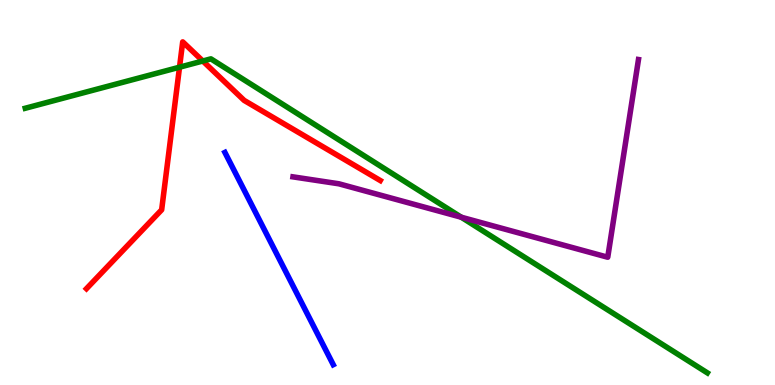[{'lines': ['blue', 'red'], 'intersections': []}, {'lines': ['green', 'red'], 'intersections': [{'x': 2.32, 'y': 8.25}, {'x': 2.62, 'y': 8.42}]}, {'lines': ['purple', 'red'], 'intersections': []}, {'lines': ['blue', 'green'], 'intersections': []}, {'lines': ['blue', 'purple'], 'intersections': []}, {'lines': ['green', 'purple'], 'intersections': [{'x': 5.95, 'y': 4.36}]}]